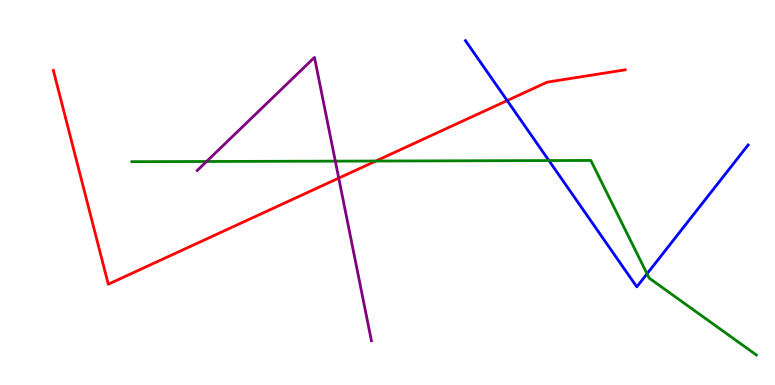[{'lines': ['blue', 'red'], 'intersections': [{'x': 6.54, 'y': 7.39}]}, {'lines': ['green', 'red'], 'intersections': [{'x': 4.85, 'y': 5.82}]}, {'lines': ['purple', 'red'], 'intersections': [{'x': 4.37, 'y': 5.37}]}, {'lines': ['blue', 'green'], 'intersections': [{'x': 7.08, 'y': 5.83}, {'x': 8.35, 'y': 2.89}]}, {'lines': ['blue', 'purple'], 'intersections': []}, {'lines': ['green', 'purple'], 'intersections': [{'x': 2.67, 'y': 5.81}, {'x': 4.33, 'y': 5.81}]}]